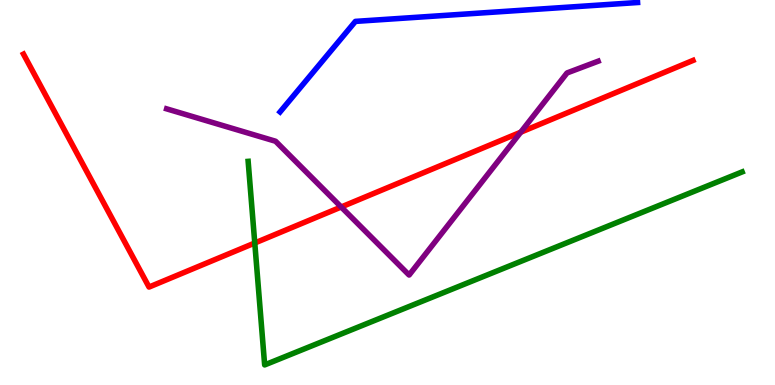[{'lines': ['blue', 'red'], 'intersections': []}, {'lines': ['green', 'red'], 'intersections': [{'x': 3.29, 'y': 3.69}]}, {'lines': ['purple', 'red'], 'intersections': [{'x': 4.4, 'y': 4.62}, {'x': 6.72, 'y': 6.57}]}, {'lines': ['blue', 'green'], 'intersections': []}, {'lines': ['blue', 'purple'], 'intersections': []}, {'lines': ['green', 'purple'], 'intersections': []}]